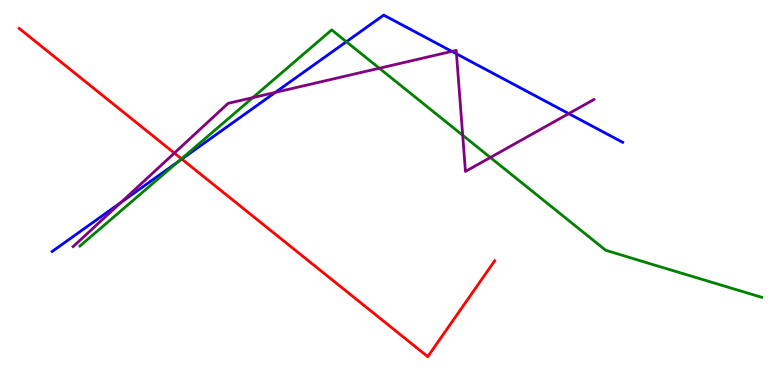[{'lines': ['blue', 'red'], 'intersections': [{'x': 2.35, 'y': 5.87}]}, {'lines': ['green', 'red'], 'intersections': [{'x': 2.34, 'y': 5.87}]}, {'lines': ['purple', 'red'], 'intersections': [{'x': 2.25, 'y': 6.02}]}, {'lines': ['blue', 'green'], 'intersections': [{'x': 2.3, 'y': 5.81}, {'x': 4.47, 'y': 8.92}]}, {'lines': ['blue', 'purple'], 'intersections': [{'x': 1.56, 'y': 4.74}, {'x': 3.55, 'y': 7.6}, {'x': 5.83, 'y': 8.67}, {'x': 5.89, 'y': 8.6}, {'x': 7.34, 'y': 7.05}]}, {'lines': ['green', 'purple'], 'intersections': [{'x': 3.26, 'y': 7.46}, {'x': 4.89, 'y': 8.23}, {'x': 5.97, 'y': 6.49}, {'x': 6.33, 'y': 5.91}]}]